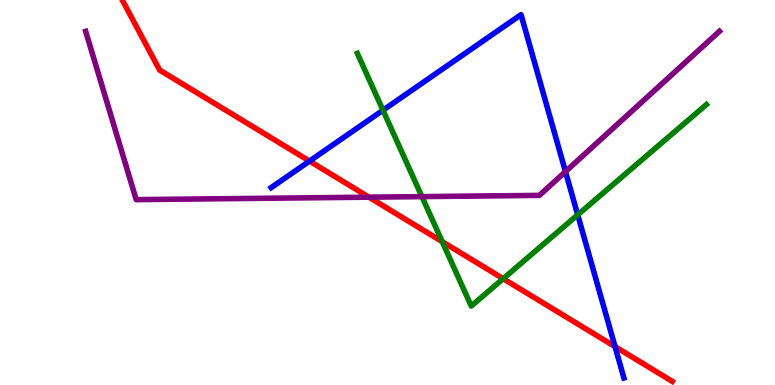[{'lines': ['blue', 'red'], 'intersections': [{'x': 3.99, 'y': 5.82}, {'x': 7.94, 'y': 0.997}]}, {'lines': ['green', 'red'], 'intersections': [{'x': 5.71, 'y': 3.72}, {'x': 6.49, 'y': 2.76}]}, {'lines': ['purple', 'red'], 'intersections': [{'x': 4.76, 'y': 4.88}]}, {'lines': ['blue', 'green'], 'intersections': [{'x': 4.94, 'y': 7.14}, {'x': 7.45, 'y': 4.42}]}, {'lines': ['blue', 'purple'], 'intersections': [{'x': 7.3, 'y': 5.54}]}, {'lines': ['green', 'purple'], 'intersections': [{'x': 5.44, 'y': 4.89}]}]